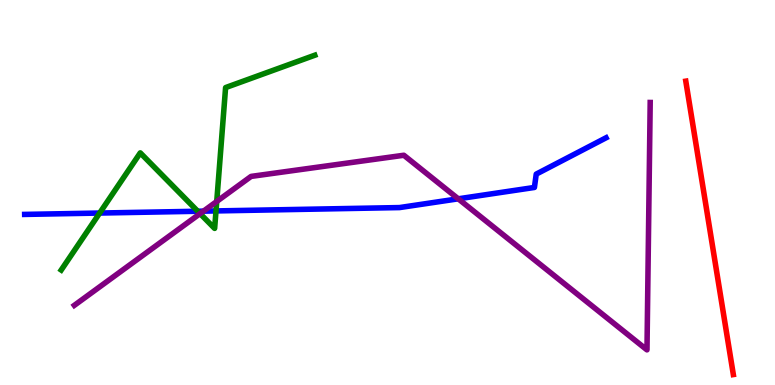[{'lines': ['blue', 'red'], 'intersections': []}, {'lines': ['green', 'red'], 'intersections': []}, {'lines': ['purple', 'red'], 'intersections': []}, {'lines': ['blue', 'green'], 'intersections': [{'x': 1.29, 'y': 4.47}, {'x': 2.55, 'y': 4.51}, {'x': 2.79, 'y': 4.52}]}, {'lines': ['blue', 'purple'], 'intersections': [{'x': 2.63, 'y': 4.52}, {'x': 5.91, 'y': 4.84}]}, {'lines': ['green', 'purple'], 'intersections': [{'x': 2.58, 'y': 4.45}, {'x': 2.8, 'y': 4.77}]}]